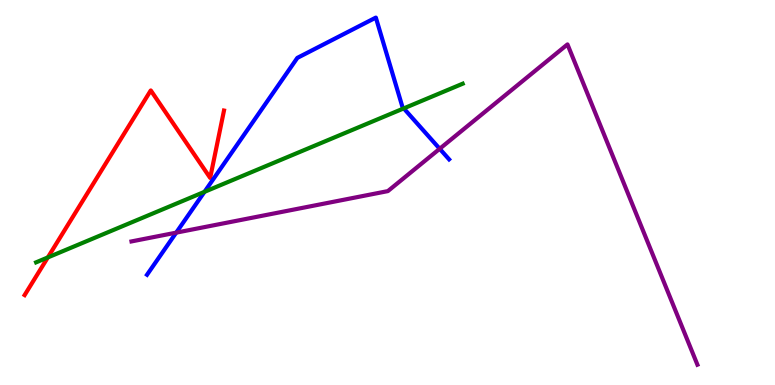[{'lines': ['blue', 'red'], 'intersections': []}, {'lines': ['green', 'red'], 'intersections': [{'x': 0.617, 'y': 3.31}]}, {'lines': ['purple', 'red'], 'intersections': []}, {'lines': ['blue', 'green'], 'intersections': [{'x': 2.64, 'y': 5.02}, {'x': 5.21, 'y': 7.18}]}, {'lines': ['blue', 'purple'], 'intersections': [{'x': 2.27, 'y': 3.96}, {'x': 5.67, 'y': 6.14}]}, {'lines': ['green', 'purple'], 'intersections': []}]